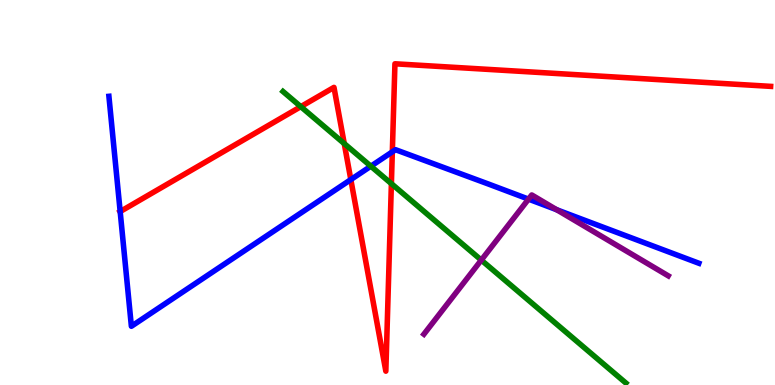[{'lines': ['blue', 'red'], 'intersections': [{'x': 1.55, 'y': 4.5}, {'x': 4.53, 'y': 5.34}, {'x': 5.06, 'y': 6.06}]}, {'lines': ['green', 'red'], 'intersections': [{'x': 3.88, 'y': 7.23}, {'x': 4.44, 'y': 6.27}, {'x': 5.05, 'y': 5.23}]}, {'lines': ['purple', 'red'], 'intersections': []}, {'lines': ['blue', 'green'], 'intersections': [{'x': 4.79, 'y': 5.68}]}, {'lines': ['blue', 'purple'], 'intersections': [{'x': 6.82, 'y': 4.83}, {'x': 7.18, 'y': 4.55}]}, {'lines': ['green', 'purple'], 'intersections': [{'x': 6.21, 'y': 3.24}]}]